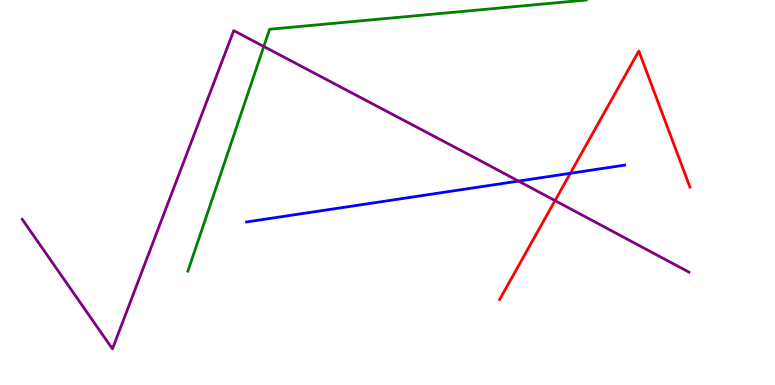[{'lines': ['blue', 'red'], 'intersections': [{'x': 7.36, 'y': 5.5}]}, {'lines': ['green', 'red'], 'intersections': []}, {'lines': ['purple', 'red'], 'intersections': [{'x': 7.16, 'y': 4.79}]}, {'lines': ['blue', 'green'], 'intersections': []}, {'lines': ['blue', 'purple'], 'intersections': [{'x': 6.69, 'y': 5.3}]}, {'lines': ['green', 'purple'], 'intersections': [{'x': 3.4, 'y': 8.79}]}]